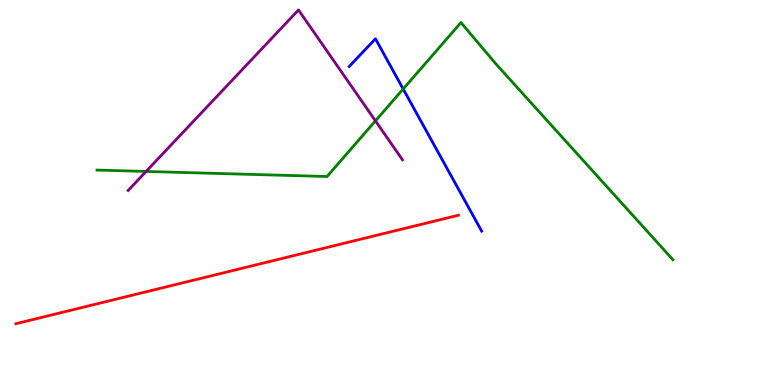[{'lines': ['blue', 'red'], 'intersections': []}, {'lines': ['green', 'red'], 'intersections': []}, {'lines': ['purple', 'red'], 'intersections': []}, {'lines': ['blue', 'green'], 'intersections': [{'x': 5.2, 'y': 7.69}]}, {'lines': ['blue', 'purple'], 'intersections': []}, {'lines': ['green', 'purple'], 'intersections': [{'x': 1.89, 'y': 5.55}, {'x': 4.84, 'y': 6.86}]}]